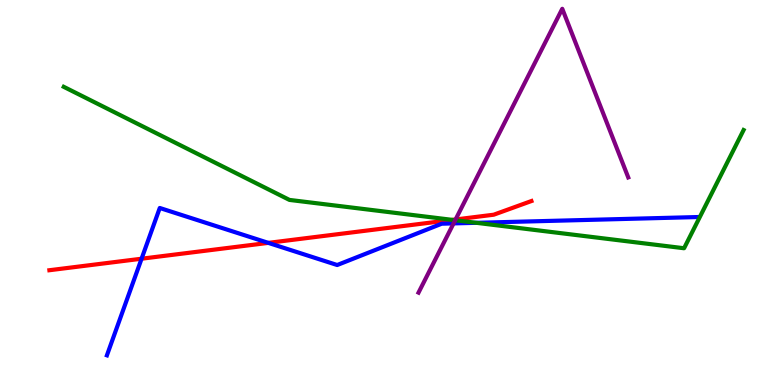[{'lines': ['blue', 'red'], 'intersections': [{'x': 1.83, 'y': 3.28}, {'x': 3.46, 'y': 3.69}]}, {'lines': ['green', 'red'], 'intersections': [{'x': 5.84, 'y': 4.29}]}, {'lines': ['purple', 'red'], 'intersections': [{'x': 5.88, 'y': 4.3}]}, {'lines': ['blue', 'green'], 'intersections': [{'x': 6.15, 'y': 4.21}]}, {'lines': ['blue', 'purple'], 'intersections': [{'x': 5.85, 'y': 4.2}]}, {'lines': ['green', 'purple'], 'intersections': [{'x': 5.87, 'y': 4.28}]}]